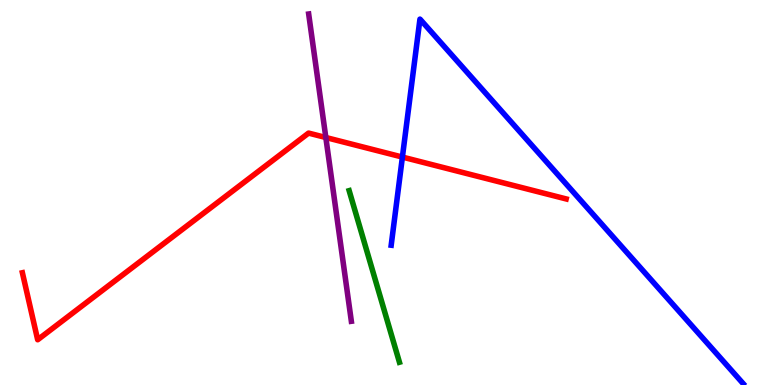[{'lines': ['blue', 'red'], 'intersections': [{'x': 5.19, 'y': 5.92}]}, {'lines': ['green', 'red'], 'intersections': []}, {'lines': ['purple', 'red'], 'intersections': [{'x': 4.2, 'y': 6.43}]}, {'lines': ['blue', 'green'], 'intersections': []}, {'lines': ['blue', 'purple'], 'intersections': []}, {'lines': ['green', 'purple'], 'intersections': []}]